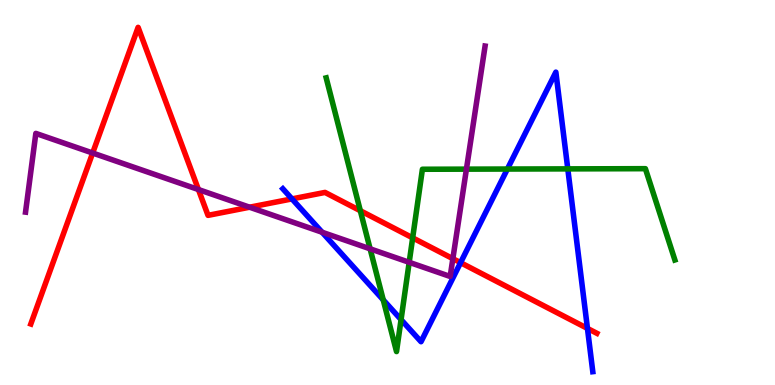[{'lines': ['blue', 'red'], 'intersections': [{'x': 3.77, 'y': 4.83}, {'x': 5.94, 'y': 3.18}, {'x': 7.58, 'y': 1.47}]}, {'lines': ['green', 'red'], 'intersections': [{'x': 4.65, 'y': 4.53}, {'x': 5.32, 'y': 3.82}]}, {'lines': ['purple', 'red'], 'intersections': [{'x': 1.2, 'y': 6.03}, {'x': 2.56, 'y': 5.08}, {'x': 3.22, 'y': 4.62}, {'x': 5.84, 'y': 3.28}]}, {'lines': ['blue', 'green'], 'intersections': [{'x': 4.95, 'y': 2.21}, {'x': 5.17, 'y': 1.7}, {'x': 6.55, 'y': 5.61}, {'x': 7.33, 'y': 5.61}]}, {'lines': ['blue', 'purple'], 'intersections': [{'x': 4.16, 'y': 3.97}]}, {'lines': ['green', 'purple'], 'intersections': [{'x': 4.78, 'y': 3.54}, {'x': 5.28, 'y': 3.19}, {'x': 6.02, 'y': 5.61}]}]